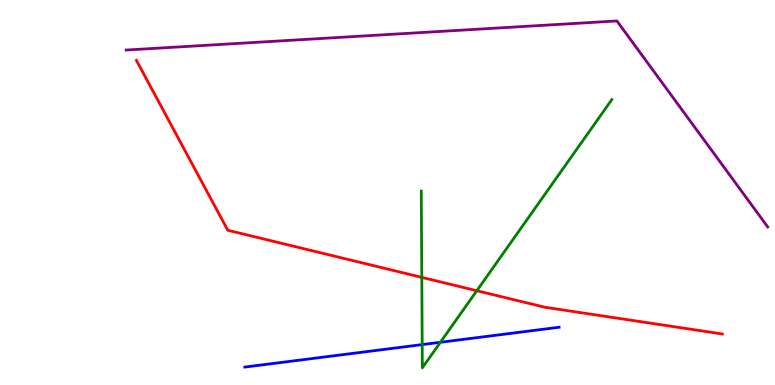[{'lines': ['blue', 'red'], 'intersections': []}, {'lines': ['green', 'red'], 'intersections': [{'x': 5.44, 'y': 2.8}, {'x': 6.15, 'y': 2.45}]}, {'lines': ['purple', 'red'], 'intersections': []}, {'lines': ['blue', 'green'], 'intersections': [{'x': 5.45, 'y': 1.05}, {'x': 5.68, 'y': 1.11}]}, {'lines': ['blue', 'purple'], 'intersections': []}, {'lines': ['green', 'purple'], 'intersections': []}]